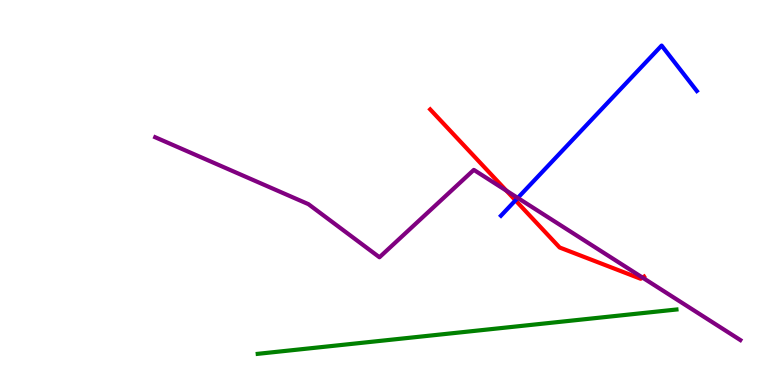[{'lines': ['blue', 'red'], 'intersections': [{'x': 6.65, 'y': 4.8}]}, {'lines': ['green', 'red'], 'intersections': []}, {'lines': ['purple', 'red'], 'intersections': [{'x': 6.53, 'y': 5.05}, {'x': 8.29, 'y': 2.79}]}, {'lines': ['blue', 'green'], 'intersections': []}, {'lines': ['blue', 'purple'], 'intersections': [{'x': 6.68, 'y': 4.86}]}, {'lines': ['green', 'purple'], 'intersections': []}]